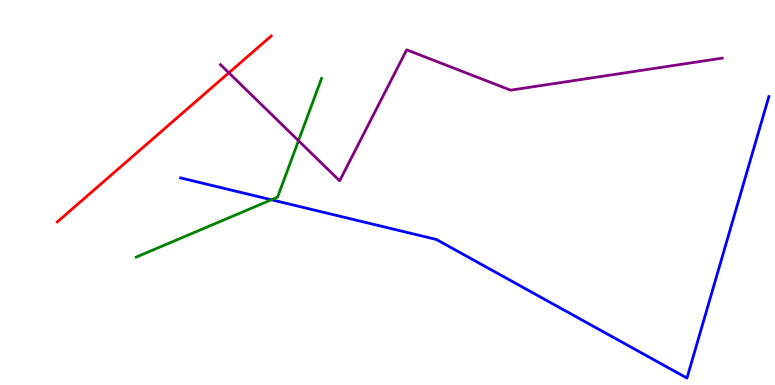[{'lines': ['blue', 'red'], 'intersections': []}, {'lines': ['green', 'red'], 'intersections': []}, {'lines': ['purple', 'red'], 'intersections': [{'x': 2.95, 'y': 8.11}]}, {'lines': ['blue', 'green'], 'intersections': [{'x': 3.5, 'y': 4.81}]}, {'lines': ['blue', 'purple'], 'intersections': []}, {'lines': ['green', 'purple'], 'intersections': [{'x': 3.85, 'y': 6.35}]}]